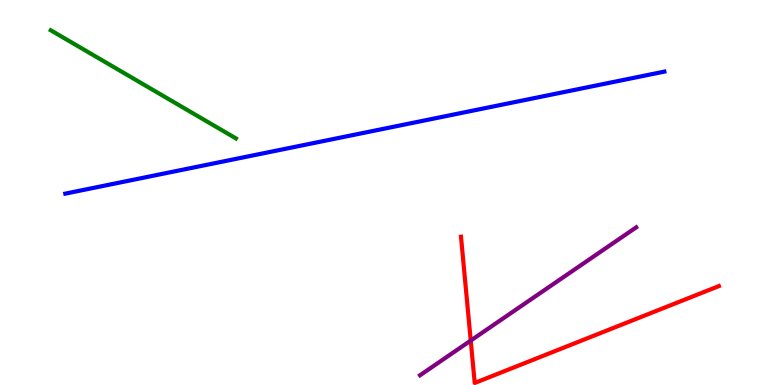[{'lines': ['blue', 'red'], 'intersections': []}, {'lines': ['green', 'red'], 'intersections': []}, {'lines': ['purple', 'red'], 'intersections': [{'x': 6.07, 'y': 1.15}]}, {'lines': ['blue', 'green'], 'intersections': []}, {'lines': ['blue', 'purple'], 'intersections': []}, {'lines': ['green', 'purple'], 'intersections': []}]